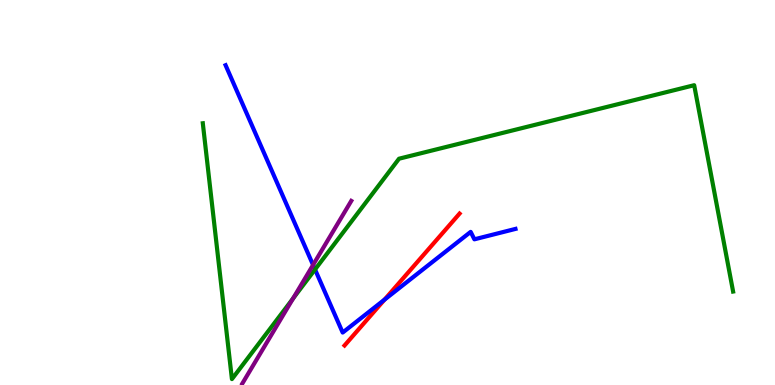[{'lines': ['blue', 'red'], 'intersections': [{'x': 4.96, 'y': 2.22}]}, {'lines': ['green', 'red'], 'intersections': []}, {'lines': ['purple', 'red'], 'intersections': []}, {'lines': ['blue', 'green'], 'intersections': [{'x': 4.07, 'y': 3.0}]}, {'lines': ['blue', 'purple'], 'intersections': [{'x': 4.04, 'y': 3.12}]}, {'lines': ['green', 'purple'], 'intersections': [{'x': 3.78, 'y': 2.25}]}]